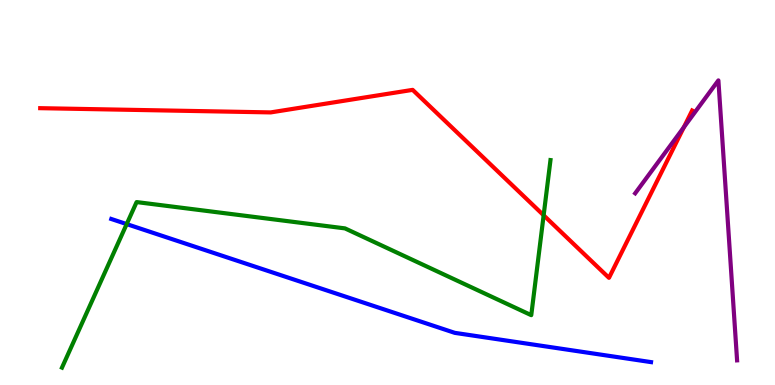[{'lines': ['blue', 'red'], 'intersections': []}, {'lines': ['green', 'red'], 'intersections': [{'x': 7.01, 'y': 4.41}]}, {'lines': ['purple', 'red'], 'intersections': [{'x': 8.82, 'y': 6.69}]}, {'lines': ['blue', 'green'], 'intersections': [{'x': 1.63, 'y': 4.18}]}, {'lines': ['blue', 'purple'], 'intersections': []}, {'lines': ['green', 'purple'], 'intersections': []}]